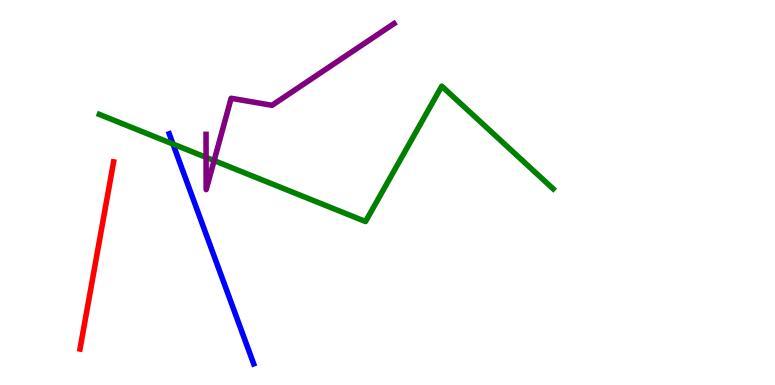[{'lines': ['blue', 'red'], 'intersections': []}, {'lines': ['green', 'red'], 'intersections': []}, {'lines': ['purple', 'red'], 'intersections': []}, {'lines': ['blue', 'green'], 'intersections': [{'x': 2.23, 'y': 6.26}]}, {'lines': ['blue', 'purple'], 'intersections': []}, {'lines': ['green', 'purple'], 'intersections': [{'x': 2.66, 'y': 5.91}, {'x': 2.76, 'y': 5.83}]}]